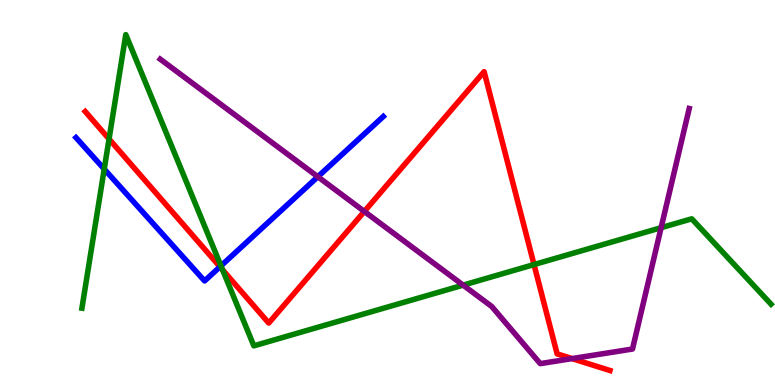[{'lines': ['blue', 'red'], 'intersections': [{'x': 2.84, 'y': 3.07}]}, {'lines': ['green', 'red'], 'intersections': [{'x': 1.41, 'y': 6.39}, {'x': 2.87, 'y': 2.99}, {'x': 6.89, 'y': 3.13}]}, {'lines': ['purple', 'red'], 'intersections': [{'x': 4.7, 'y': 4.51}, {'x': 7.38, 'y': 0.686}]}, {'lines': ['blue', 'green'], 'intersections': [{'x': 1.34, 'y': 5.61}, {'x': 2.85, 'y': 3.09}]}, {'lines': ['blue', 'purple'], 'intersections': [{'x': 4.1, 'y': 5.41}]}, {'lines': ['green', 'purple'], 'intersections': [{'x': 5.98, 'y': 2.59}, {'x': 8.53, 'y': 4.09}]}]